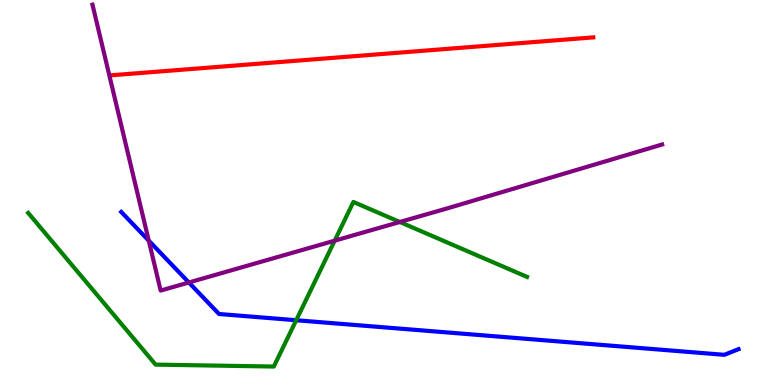[{'lines': ['blue', 'red'], 'intersections': []}, {'lines': ['green', 'red'], 'intersections': []}, {'lines': ['purple', 'red'], 'intersections': []}, {'lines': ['blue', 'green'], 'intersections': [{'x': 3.82, 'y': 1.68}]}, {'lines': ['blue', 'purple'], 'intersections': [{'x': 1.92, 'y': 3.75}, {'x': 2.44, 'y': 2.66}]}, {'lines': ['green', 'purple'], 'intersections': [{'x': 4.32, 'y': 3.75}, {'x': 5.16, 'y': 4.23}]}]